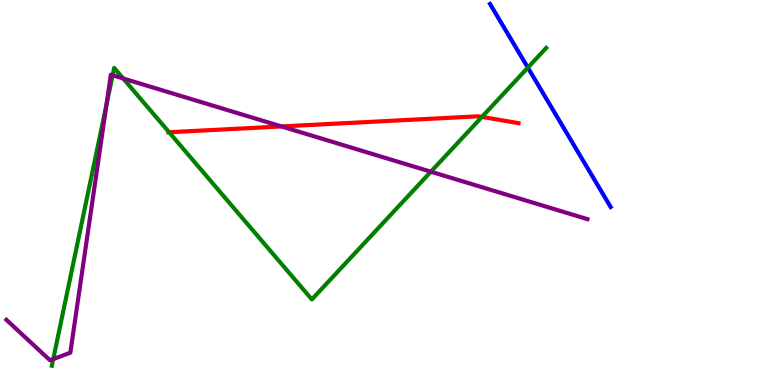[{'lines': ['blue', 'red'], 'intersections': []}, {'lines': ['green', 'red'], 'intersections': [{'x': 2.18, 'y': 6.57}, {'x': 6.22, 'y': 6.96}]}, {'lines': ['purple', 'red'], 'intersections': [{'x': 3.63, 'y': 6.72}]}, {'lines': ['blue', 'green'], 'intersections': [{'x': 6.81, 'y': 8.24}]}, {'lines': ['blue', 'purple'], 'intersections': []}, {'lines': ['green', 'purple'], 'intersections': [{'x': 0.687, 'y': 0.672}, {'x': 1.37, 'y': 7.27}, {'x': 1.45, 'y': 8.04}, {'x': 1.59, 'y': 7.96}, {'x': 5.56, 'y': 5.54}]}]